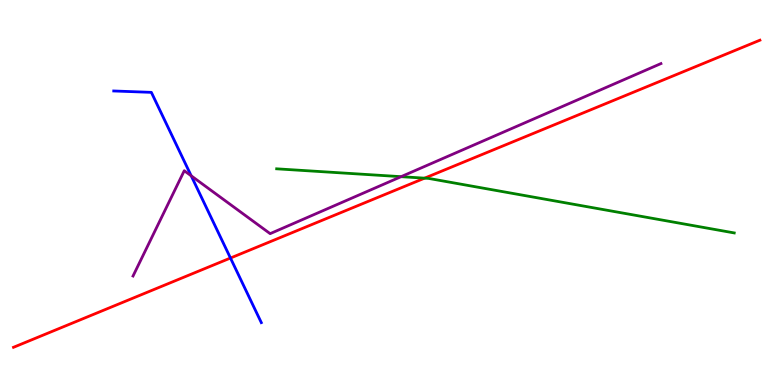[{'lines': ['blue', 'red'], 'intersections': [{'x': 2.97, 'y': 3.3}]}, {'lines': ['green', 'red'], 'intersections': [{'x': 5.48, 'y': 5.37}]}, {'lines': ['purple', 'red'], 'intersections': []}, {'lines': ['blue', 'green'], 'intersections': []}, {'lines': ['blue', 'purple'], 'intersections': [{'x': 2.47, 'y': 5.43}]}, {'lines': ['green', 'purple'], 'intersections': [{'x': 5.18, 'y': 5.41}]}]